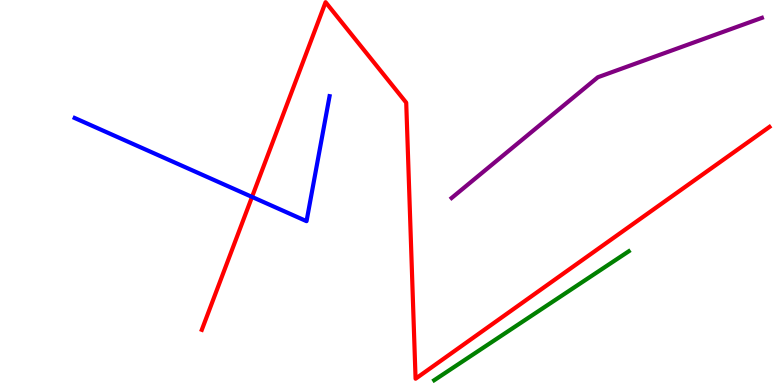[{'lines': ['blue', 'red'], 'intersections': [{'x': 3.25, 'y': 4.89}]}, {'lines': ['green', 'red'], 'intersections': []}, {'lines': ['purple', 'red'], 'intersections': []}, {'lines': ['blue', 'green'], 'intersections': []}, {'lines': ['blue', 'purple'], 'intersections': []}, {'lines': ['green', 'purple'], 'intersections': []}]